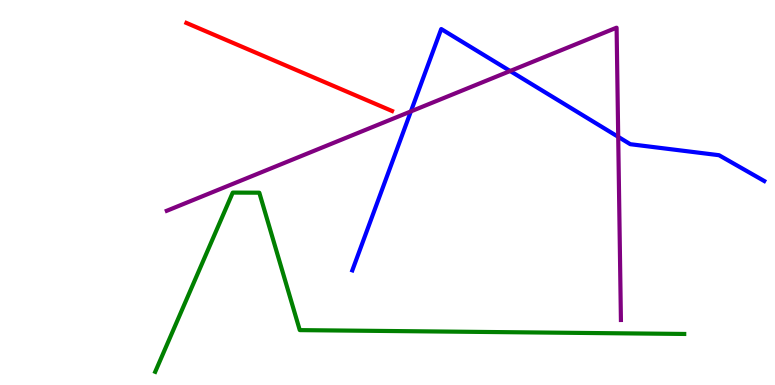[{'lines': ['blue', 'red'], 'intersections': []}, {'lines': ['green', 'red'], 'intersections': []}, {'lines': ['purple', 'red'], 'intersections': []}, {'lines': ['blue', 'green'], 'intersections': []}, {'lines': ['blue', 'purple'], 'intersections': [{'x': 5.3, 'y': 7.11}, {'x': 6.58, 'y': 8.16}, {'x': 7.98, 'y': 6.45}]}, {'lines': ['green', 'purple'], 'intersections': []}]